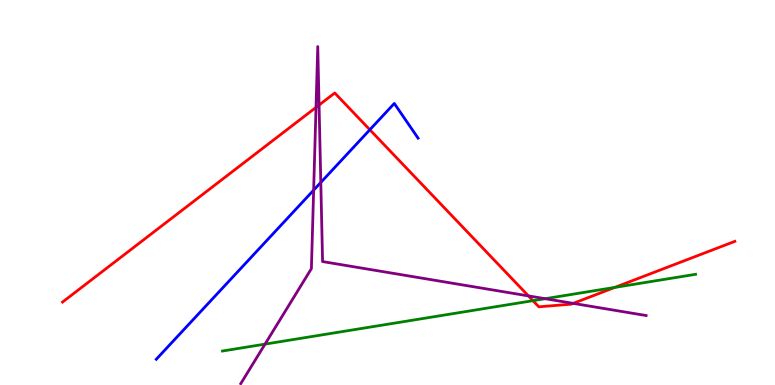[{'lines': ['blue', 'red'], 'intersections': [{'x': 4.77, 'y': 6.63}]}, {'lines': ['green', 'red'], 'intersections': [{'x': 6.88, 'y': 2.19}, {'x': 7.93, 'y': 2.53}]}, {'lines': ['purple', 'red'], 'intersections': [{'x': 4.08, 'y': 7.21}, {'x': 4.12, 'y': 7.27}, {'x': 6.82, 'y': 2.31}, {'x': 7.4, 'y': 2.12}]}, {'lines': ['blue', 'green'], 'intersections': []}, {'lines': ['blue', 'purple'], 'intersections': [{'x': 4.05, 'y': 5.06}, {'x': 4.14, 'y': 5.26}]}, {'lines': ['green', 'purple'], 'intersections': [{'x': 3.42, 'y': 1.06}, {'x': 7.03, 'y': 2.24}]}]